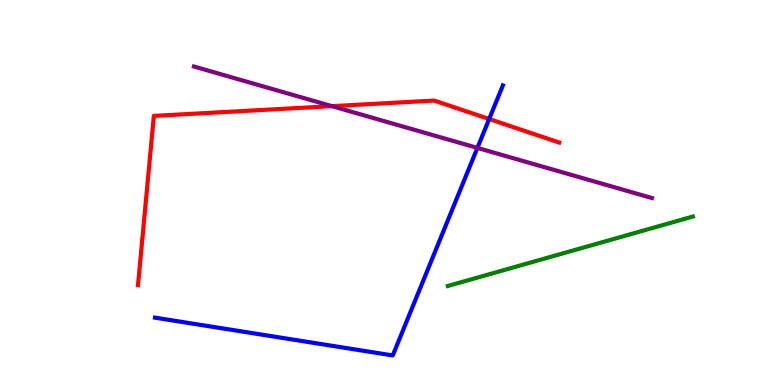[{'lines': ['blue', 'red'], 'intersections': [{'x': 6.31, 'y': 6.91}]}, {'lines': ['green', 'red'], 'intersections': []}, {'lines': ['purple', 'red'], 'intersections': [{'x': 4.28, 'y': 7.24}]}, {'lines': ['blue', 'green'], 'intersections': []}, {'lines': ['blue', 'purple'], 'intersections': [{'x': 6.16, 'y': 6.16}]}, {'lines': ['green', 'purple'], 'intersections': []}]